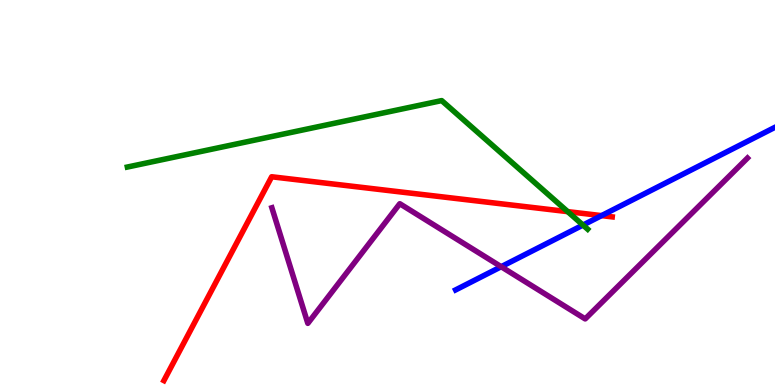[{'lines': ['blue', 'red'], 'intersections': [{'x': 7.76, 'y': 4.4}]}, {'lines': ['green', 'red'], 'intersections': [{'x': 7.33, 'y': 4.5}]}, {'lines': ['purple', 'red'], 'intersections': []}, {'lines': ['blue', 'green'], 'intersections': [{'x': 7.52, 'y': 4.15}]}, {'lines': ['blue', 'purple'], 'intersections': [{'x': 6.47, 'y': 3.07}]}, {'lines': ['green', 'purple'], 'intersections': []}]